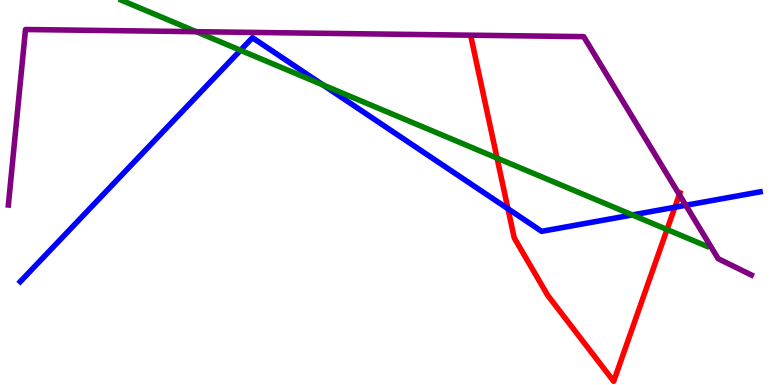[{'lines': ['blue', 'red'], 'intersections': [{'x': 6.55, 'y': 4.58}, {'x': 8.71, 'y': 4.62}]}, {'lines': ['green', 'red'], 'intersections': [{'x': 6.41, 'y': 5.89}, {'x': 8.61, 'y': 4.04}]}, {'lines': ['purple', 'red'], 'intersections': [{'x': 8.77, 'y': 4.95}]}, {'lines': ['blue', 'green'], 'intersections': [{'x': 3.1, 'y': 8.69}, {'x': 4.17, 'y': 7.79}, {'x': 8.16, 'y': 4.42}]}, {'lines': ['blue', 'purple'], 'intersections': [{'x': 8.85, 'y': 4.67}]}, {'lines': ['green', 'purple'], 'intersections': [{'x': 2.53, 'y': 9.18}]}]